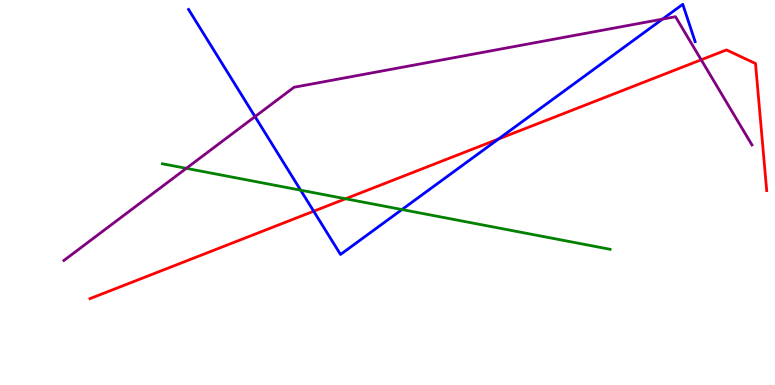[{'lines': ['blue', 'red'], 'intersections': [{'x': 4.05, 'y': 4.51}, {'x': 6.43, 'y': 6.39}]}, {'lines': ['green', 'red'], 'intersections': [{'x': 4.46, 'y': 4.84}]}, {'lines': ['purple', 'red'], 'intersections': [{'x': 9.05, 'y': 8.45}]}, {'lines': ['blue', 'green'], 'intersections': [{'x': 3.88, 'y': 5.06}, {'x': 5.19, 'y': 4.56}]}, {'lines': ['blue', 'purple'], 'intersections': [{'x': 3.29, 'y': 6.97}, {'x': 8.55, 'y': 9.5}]}, {'lines': ['green', 'purple'], 'intersections': [{'x': 2.4, 'y': 5.63}]}]